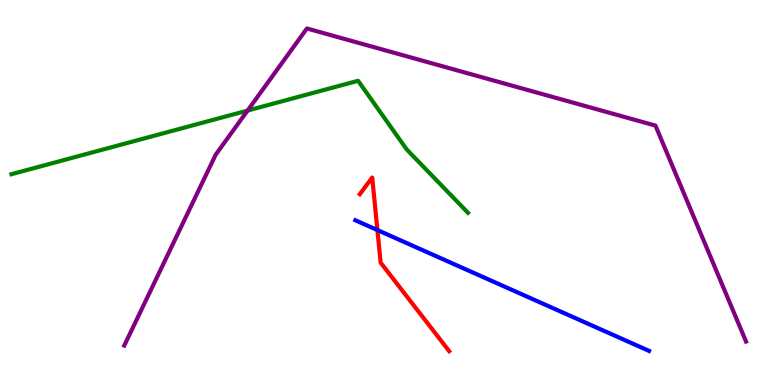[{'lines': ['blue', 'red'], 'intersections': [{'x': 4.87, 'y': 4.02}]}, {'lines': ['green', 'red'], 'intersections': []}, {'lines': ['purple', 'red'], 'intersections': []}, {'lines': ['blue', 'green'], 'intersections': []}, {'lines': ['blue', 'purple'], 'intersections': []}, {'lines': ['green', 'purple'], 'intersections': [{'x': 3.19, 'y': 7.13}]}]